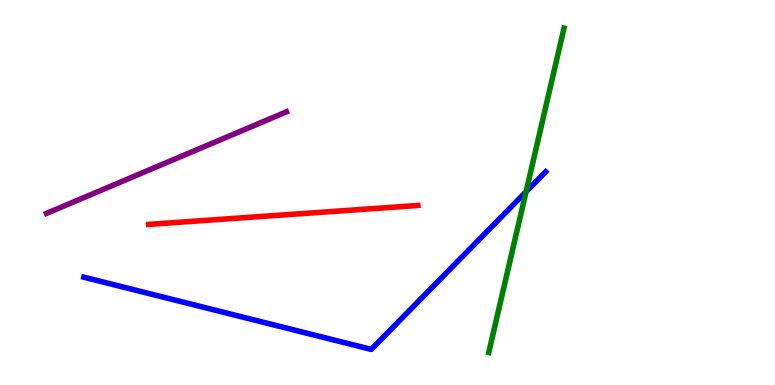[{'lines': ['blue', 'red'], 'intersections': []}, {'lines': ['green', 'red'], 'intersections': []}, {'lines': ['purple', 'red'], 'intersections': []}, {'lines': ['blue', 'green'], 'intersections': [{'x': 6.79, 'y': 5.02}]}, {'lines': ['blue', 'purple'], 'intersections': []}, {'lines': ['green', 'purple'], 'intersections': []}]